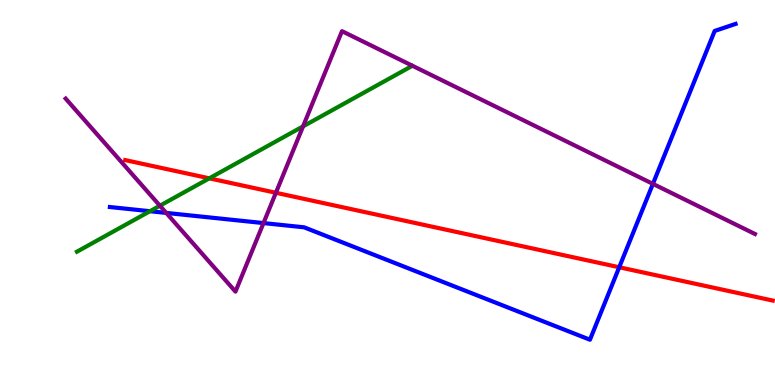[{'lines': ['blue', 'red'], 'intersections': [{'x': 7.99, 'y': 3.06}]}, {'lines': ['green', 'red'], 'intersections': [{'x': 2.7, 'y': 5.37}]}, {'lines': ['purple', 'red'], 'intersections': [{'x': 3.56, 'y': 4.99}]}, {'lines': ['blue', 'green'], 'intersections': [{'x': 1.94, 'y': 4.51}]}, {'lines': ['blue', 'purple'], 'intersections': [{'x': 2.14, 'y': 4.47}, {'x': 3.4, 'y': 4.21}, {'x': 8.42, 'y': 5.22}]}, {'lines': ['green', 'purple'], 'intersections': [{'x': 2.06, 'y': 4.66}, {'x': 3.91, 'y': 6.72}]}]